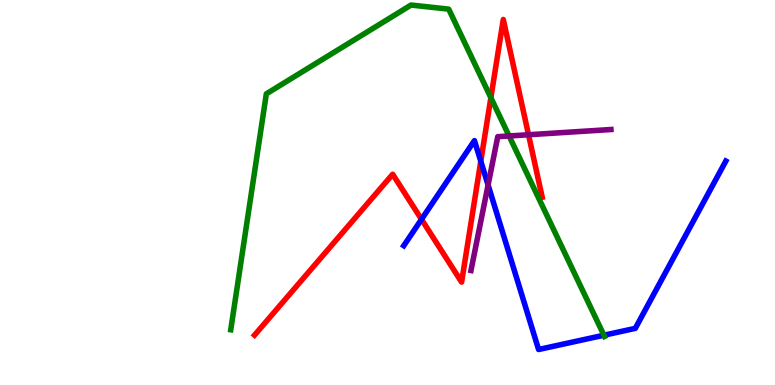[{'lines': ['blue', 'red'], 'intersections': [{'x': 5.44, 'y': 4.3}, {'x': 6.2, 'y': 5.81}]}, {'lines': ['green', 'red'], 'intersections': [{'x': 6.33, 'y': 7.46}]}, {'lines': ['purple', 'red'], 'intersections': [{'x': 6.82, 'y': 6.5}]}, {'lines': ['blue', 'green'], 'intersections': [{'x': 7.79, 'y': 1.29}]}, {'lines': ['blue', 'purple'], 'intersections': [{'x': 6.3, 'y': 5.19}]}, {'lines': ['green', 'purple'], 'intersections': [{'x': 6.57, 'y': 6.47}]}]